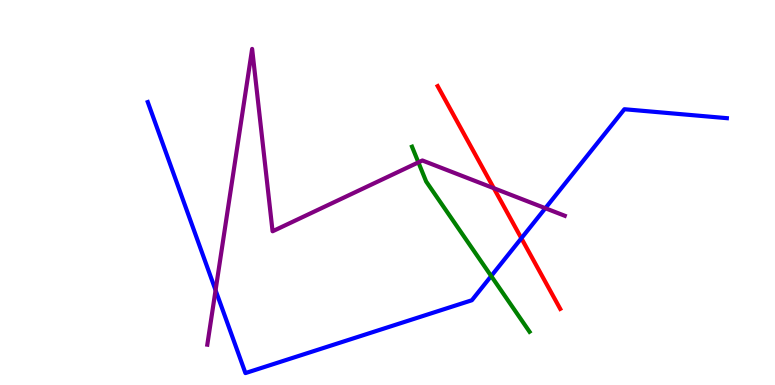[{'lines': ['blue', 'red'], 'intersections': [{'x': 6.73, 'y': 3.81}]}, {'lines': ['green', 'red'], 'intersections': []}, {'lines': ['purple', 'red'], 'intersections': [{'x': 6.37, 'y': 5.11}]}, {'lines': ['blue', 'green'], 'intersections': [{'x': 6.34, 'y': 2.83}]}, {'lines': ['blue', 'purple'], 'intersections': [{'x': 2.78, 'y': 2.46}, {'x': 7.04, 'y': 4.59}]}, {'lines': ['green', 'purple'], 'intersections': [{'x': 5.4, 'y': 5.78}]}]